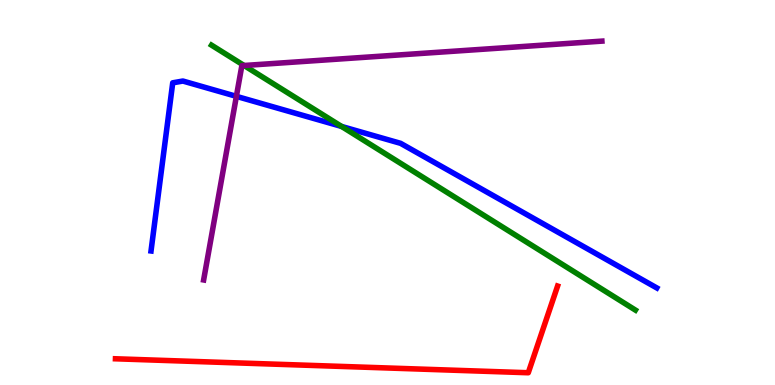[{'lines': ['blue', 'red'], 'intersections': []}, {'lines': ['green', 'red'], 'intersections': []}, {'lines': ['purple', 'red'], 'intersections': []}, {'lines': ['blue', 'green'], 'intersections': [{'x': 4.41, 'y': 6.72}]}, {'lines': ['blue', 'purple'], 'intersections': [{'x': 3.05, 'y': 7.5}]}, {'lines': ['green', 'purple'], 'intersections': [{'x': 3.15, 'y': 8.3}]}]